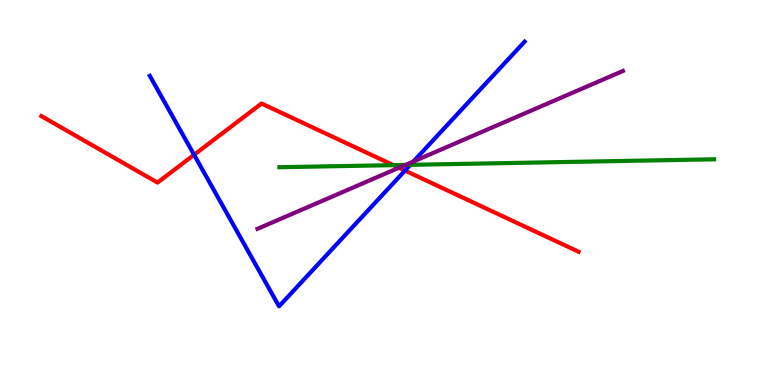[{'lines': ['blue', 'red'], 'intersections': [{'x': 2.5, 'y': 5.98}, {'x': 5.23, 'y': 5.57}]}, {'lines': ['green', 'red'], 'intersections': [{'x': 5.08, 'y': 5.71}]}, {'lines': ['purple', 'red'], 'intersections': [{'x': 5.15, 'y': 5.64}]}, {'lines': ['blue', 'green'], 'intersections': [{'x': 5.29, 'y': 5.72}]}, {'lines': ['blue', 'purple'], 'intersections': [{'x': 5.33, 'y': 5.81}]}, {'lines': ['green', 'purple'], 'intersections': [{'x': 5.23, 'y': 5.72}]}]